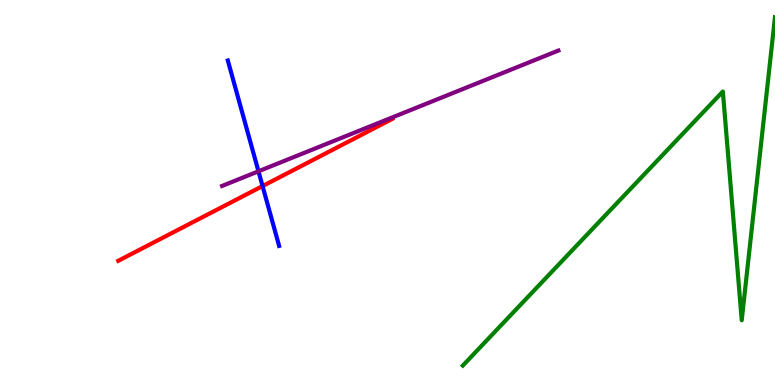[{'lines': ['blue', 'red'], 'intersections': [{'x': 3.39, 'y': 5.17}]}, {'lines': ['green', 'red'], 'intersections': []}, {'lines': ['purple', 'red'], 'intersections': []}, {'lines': ['blue', 'green'], 'intersections': []}, {'lines': ['blue', 'purple'], 'intersections': [{'x': 3.34, 'y': 5.55}]}, {'lines': ['green', 'purple'], 'intersections': []}]